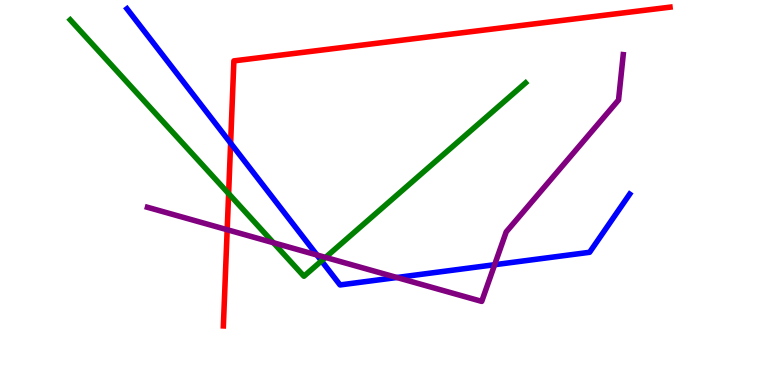[{'lines': ['blue', 'red'], 'intersections': [{'x': 2.98, 'y': 6.28}]}, {'lines': ['green', 'red'], 'intersections': [{'x': 2.95, 'y': 4.97}]}, {'lines': ['purple', 'red'], 'intersections': [{'x': 2.93, 'y': 4.03}]}, {'lines': ['blue', 'green'], 'intersections': [{'x': 4.15, 'y': 3.22}]}, {'lines': ['blue', 'purple'], 'intersections': [{'x': 4.09, 'y': 3.38}, {'x': 5.12, 'y': 2.79}, {'x': 6.38, 'y': 3.12}]}, {'lines': ['green', 'purple'], 'intersections': [{'x': 3.53, 'y': 3.7}, {'x': 4.2, 'y': 3.31}]}]